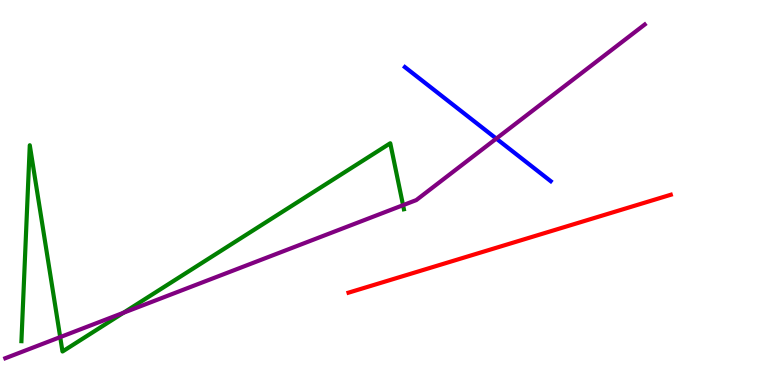[{'lines': ['blue', 'red'], 'intersections': []}, {'lines': ['green', 'red'], 'intersections': []}, {'lines': ['purple', 'red'], 'intersections': []}, {'lines': ['blue', 'green'], 'intersections': []}, {'lines': ['blue', 'purple'], 'intersections': [{'x': 6.4, 'y': 6.4}]}, {'lines': ['green', 'purple'], 'intersections': [{'x': 0.777, 'y': 1.24}, {'x': 1.59, 'y': 1.88}, {'x': 5.2, 'y': 4.67}]}]